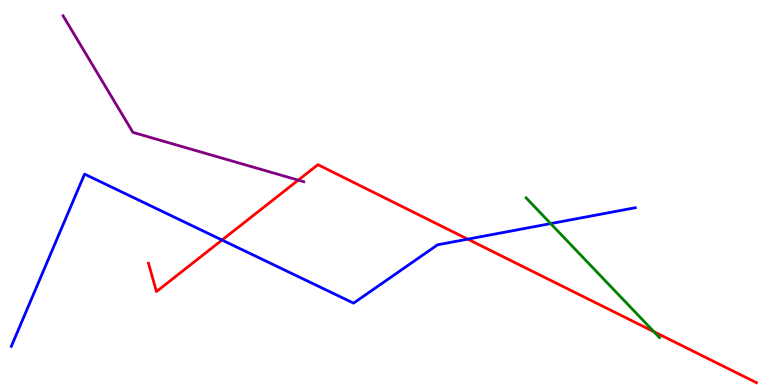[{'lines': ['blue', 'red'], 'intersections': [{'x': 2.86, 'y': 3.77}, {'x': 6.04, 'y': 3.79}]}, {'lines': ['green', 'red'], 'intersections': [{'x': 8.44, 'y': 1.38}]}, {'lines': ['purple', 'red'], 'intersections': [{'x': 3.85, 'y': 5.32}]}, {'lines': ['blue', 'green'], 'intersections': [{'x': 7.11, 'y': 4.19}]}, {'lines': ['blue', 'purple'], 'intersections': []}, {'lines': ['green', 'purple'], 'intersections': []}]